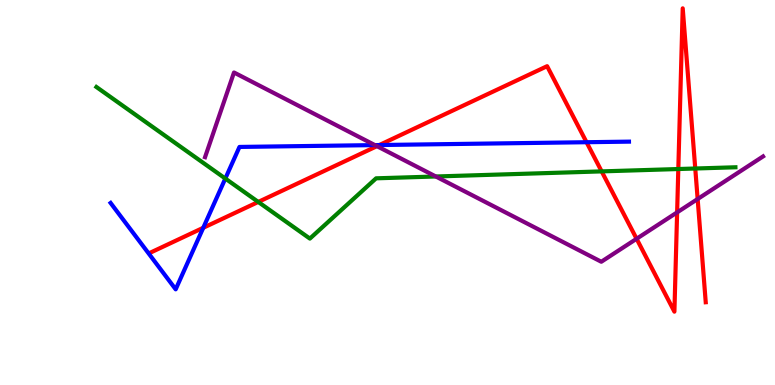[{'lines': ['blue', 'red'], 'intersections': [{'x': 2.62, 'y': 4.08}, {'x': 4.89, 'y': 6.23}, {'x': 7.57, 'y': 6.31}]}, {'lines': ['green', 'red'], 'intersections': [{'x': 3.33, 'y': 4.75}, {'x': 7.76, 'y': 5.55}, {'x': 8.75, 'y': 5.61}, {'x': 8.97, 'y': 5.62}]}, {'lines': ['purple', 'red'], 'intersections': [{'x': 4.86, 'y': 6.2}, {'x': 8.21, 'y': 3.8}, {'x': 8.74, 'y': 4.48}, {'x': 9.0, 'y': 4.83}]}, {'lines': ['blue', 'green'], 'intersections': [{'x': 2.91, 'y': 5.36}]}, {'lines': ['blue', 'purple'], 'intersections': [{'x': 4.84, 'y': 6.23}]}, {'lines': ['green', 'purple'], 'intersections': [{'x': 5.62, 'y': 5.42}]}]